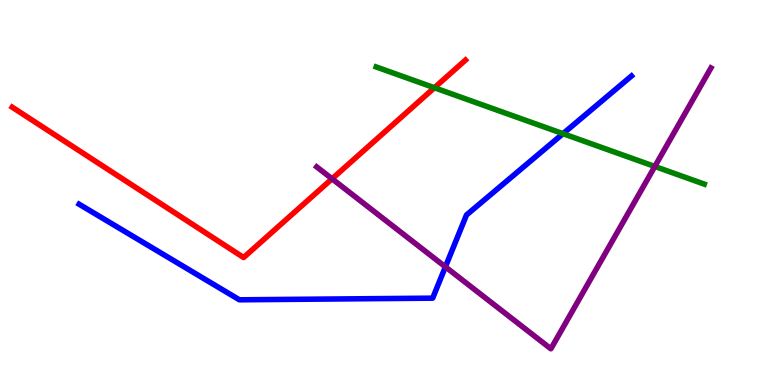[{'lines': ['blue', 'red'], 'intersections': []}, {'lines': ['green', 'red'], 'intersections': [{'x': 5.61, 'y': 7.72}]}, {'lines': ['purple', 'red'], 'intersections': [{'x': 4.28, 'y': 5.36}]}, {'lines': ['blue', 'green'], 'intersections': [{'x': 7.26, 'y': 6.53}]}, {'lines': ['blue', 'purple'], 'intersections': [{'x': 5.75, 'y': 3.07}]}, {'lines': ['green', 'purple'], 'intersections': [{'x': 8.45, 'y': 5.68}]}]